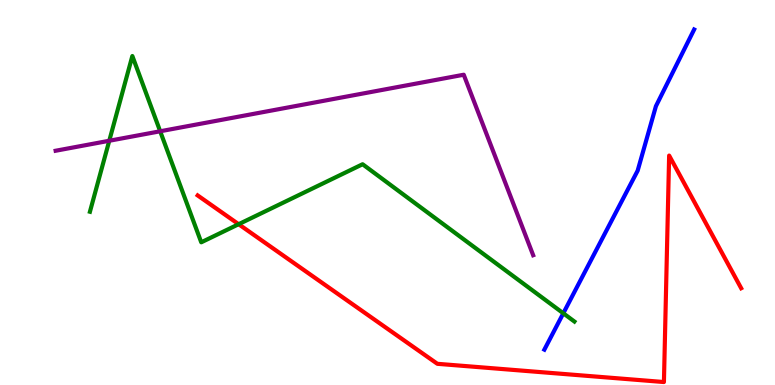[{'lines': ['blue', 'red'], 'intersections': []}, {'lines': ['green', 'red'], 'intersections': [{'x': 3.08, 'y': 4.18}]}, {'lines': ['purple', 'red'], 'intersections': []}, {'lines': ['blue', 'green'], 'intersections': [{'x': 7.27, 'y': 1.86}]}, {'lines': ['blue', 'purple'], 'intersections': []}, {'lines': ['green', 'purple'], 'intersections': [{'x': 1.41, 'y': 6.34}, {'x': 2.07, 'y': 6.59}]}]